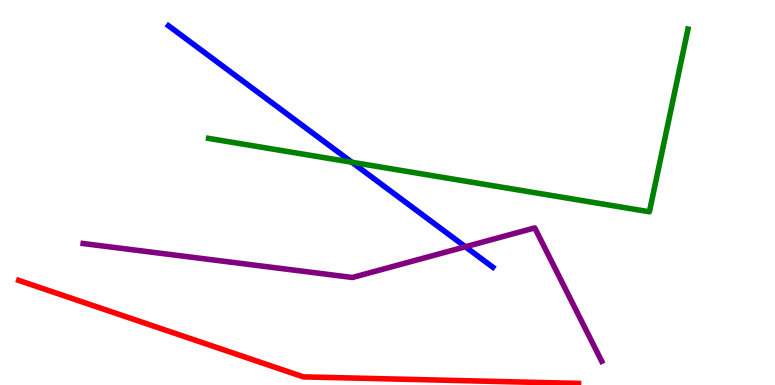[{'lines': ['blue', 'red'], 'intersections': []}, {'lines': ['green', 'red'], 'intersections': []}, {'lines': ['purple', 'red'], 'intersections': []}, {'lines': ['blue', 'green'], 'intersections': [{'x': 4.54, 'y': 5.79}]}, {'lines': ['blue', 'purple'], 'intersections': [{'x': 6.01, 'y': 3.59}]}, {'lines': ['green', 'purple'], 'intersections': []}]